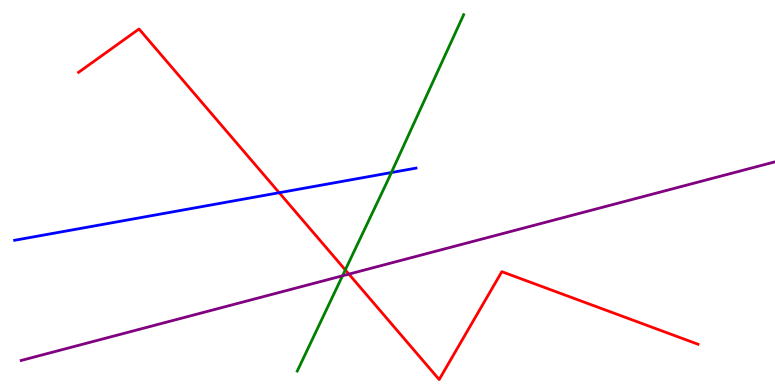[{'lines': ['blue', 'red'], 'intersections': [{'x': 3.6, 'y': 4.99}]}, {'lines': ['green', 'red'], 'intersections': [{'x': 4.46, 'y': 2.99}]}, {'lines': ['purple', 'red'], 'intersections': [{'x': 4.5, 'y': 2.88}]}, {'lines': ['blue', 'green'], 'intersections': [{'x': 5.05, 'y': 5.52}]}, {'lines': ['blue', 'purple'], 'intersections': []}, {'lines': ['green', 'purple'], 'intersections': [{'x': 4.42, 'y': 2.84}]}]